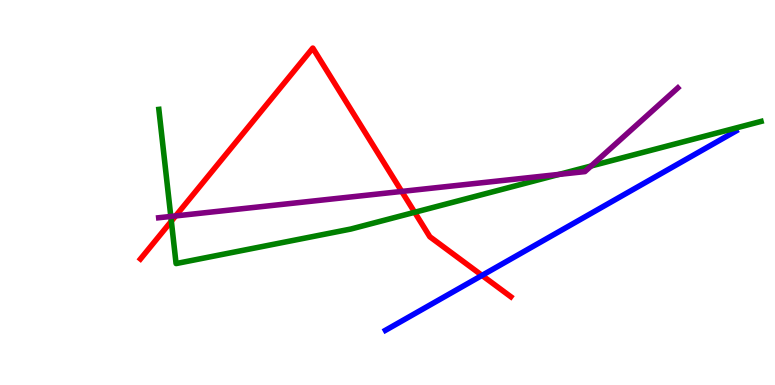[{'lines': ['blue', 'red'], 'intersections': [{'x': 6.22, 'y': 2.85}]}, {'lines': ['green', 'red'], 'intersections': [{'x': 2.21, 'y': 4.25}, {'x': 5.35, 'y': 4.49}]}, {'lines': ['purple', 'red'], 'intersections': [{'x': 2.27, 'y': 4.39}, {'x': 5.18, 'y': 5.03}]}, {'lines': ['blue', 'green'], 'intersections': []}, {'lines': ['blue', 'purple'], 'intersections': []}, {'lines': ['green', 'purple'], 'intersections': [{'x': 2.2, 'y': 4.38}, {'x': 7.21, 'y': 5.47}, {'x': 7.63, 'y': 5.69}]}]